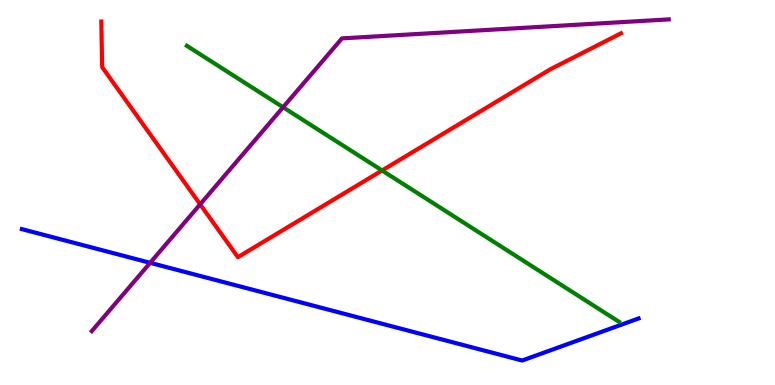[{'lines': ['blue', 'red'], 'intersections': []}, {'lines': ['green', 'red'], 'intersections': [{'x': 4.93, 'y': 5.57}]}, {'lines': ['purple', 'red'], 'intersections': [{'x': 2.58, 'y': 4.69}]}, {'lines': ['blue', 'green'], 'intersections': []}, {'lines': ['blue', 'purple'], 'intersections': [{'x': 1.94, 'y': 3.17}]}, {'lines': ['green', 'purple'], 'intersections': [{'x': 3.65, 'y': 7.21}]}]